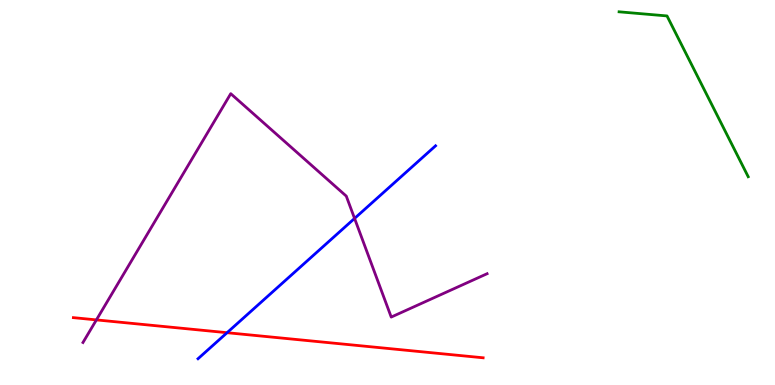[{'lines': ['blue', 'red'], 'intersections': [{'x': 2.93, 'y': 1.36}]}, {'lines': ['green', 'red'], 'intersections': []}, {'lines': ['purple', 'red'], 'intersections': [{'x': 1.24, 'y': 1.69}]}, {'lines': ['blue', 'green'], 'intersections': []}, {'lines': ['blue', 'purple'], 'intersections': [{'x': 4.58, 'y': 4.33}]}, {'lines': ['green', 'purple'], 'intersections': []}]